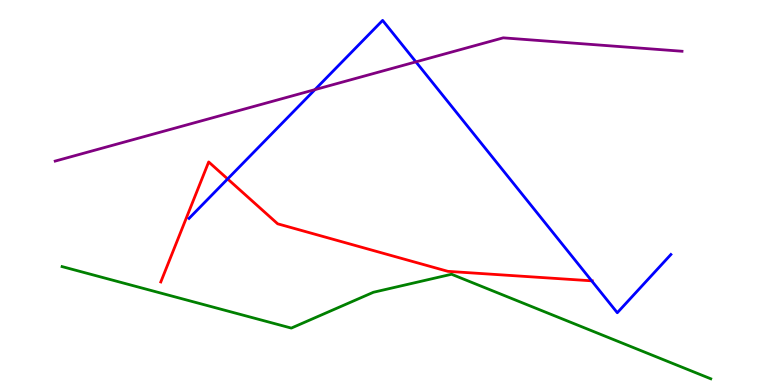[{'lines': ['blue', 'red'], 'intersections': [{'x': 2.94, 'y': 5.35}, {'x': 7.63, 'y': 2.71}]}, {'lines': ['green', 'red'], 'intersections': []}, {'lines': ['purple', 'red'], 'intersections': []}, {'lines': ['blue', 'green'], 'intersections': []}, {'lines': ['blue', 'purple'], 'intersections': [{'x': 4.06, 'y': 7.67}, {'x': 5.37, 'y': 8.39}]}, {'lines': ['green', 'purple'], 'intersections': []}]